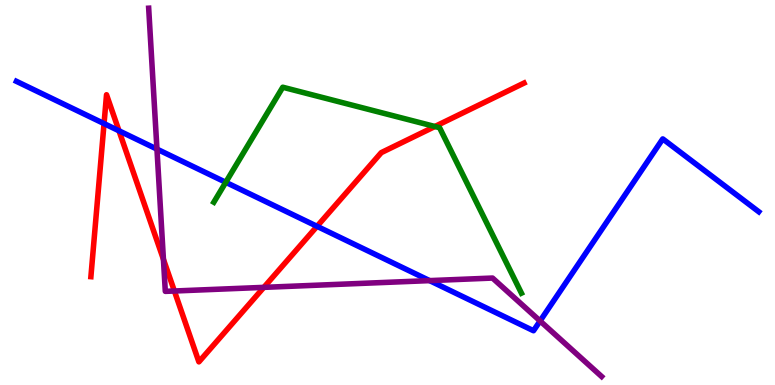[{'lines': ['blue', 'red'], 'intersections': [{'x': 1.34, 'y': 6.79}, {'x': 1.54, 'y': 6.6}, {'x': 4.09, 'y': 4.12}]}, {'lines': ['green', 'red'], 'intersections': [{'x': 5.61, 'y': 6.71}]}, {'lines': ['purple', 'red'], 'intersections': [{'x': 2.11, 'y': 3.26}, {'x': 2.25, 'y': 2.44}, {'x': 3.4, 'y': 2.54}]}, {'lines': ['blue', 'green'], 'intersections': [{'x': 2.91, 'y': 5.26}]}, {'lines': ['blue', 'purple'], 'intersections': [{'x': 2.03, 'y': 6.13}, {'x': 5.54, 'y': 2.71}, {'x': 6.97, 'y': 1.66}]}, {'lines': ['green', 'purple'], 'intersections': []}]